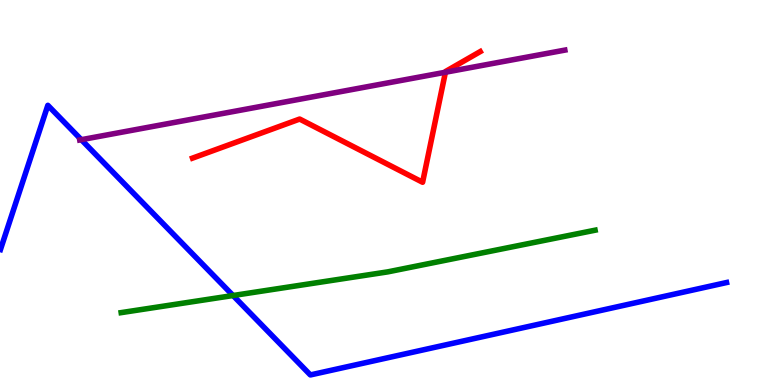[{'lines': ['blue', 'red'], 'intersections': []}, {'lines': ['green', 'red'], 'intersections': []}, {'lines': ['purple', 'red'], 'intersections': [{'x': 5.75, 'y': 8.12}]}, {'lines': ['blue', 'green'], 'intersections': [{'x': 3.01, 'y': 2.32}]}, {'lines': ['blue', 'purple'], 'intersections': [{'x': 1.05, 'y': 6.37}]}, {'lines': ['green', 'purple'], 'intersections': []}]